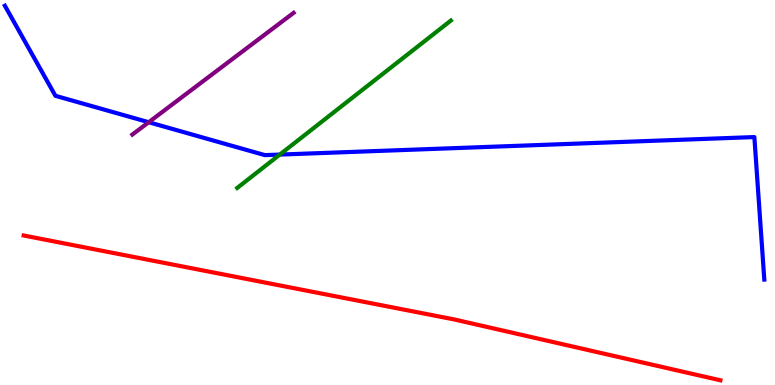[{'lines': ['blue', 'red'], 'intersections': []}, {'lines': ['green', 'red'], 'intersections': []}, {'lines': ['purple', 'red'], 'intersections': []}, {'lines': ['blue', 'green'], 'intersections': [{'x': 3.61, 'y': 5.98}]}, {'lines': ['blue', 'purple'], 'intersections': [{'x': 1.92, 'y': 6.83}]}, {'lines': ['green', 'purple'], 'intersections': []}]